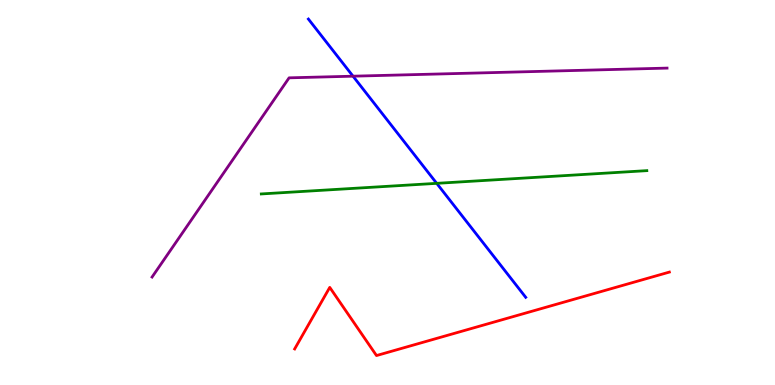[{'lines': ['blue', 'red'], 'intersections': []}, {'lines': ['green', 'red'], 'intersections': []}, {'lines': ['purple', 'red'], 'intersections': []}, {'lines': ['blue', 'green'], 'intersections': [{'x': 5.63, 'y': 5.24}]}, {'lines': ['blue', 'purple'], 'intersections': [{'x': 4.56, 'y': 8.02}]}, {'lines': ['green', 'purple'], 'intersections': []}]